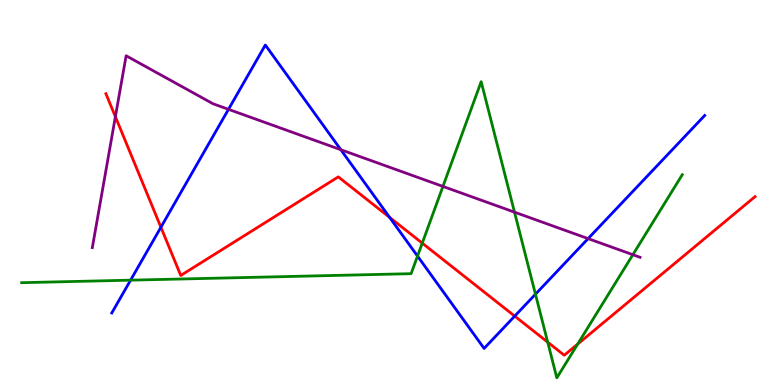[{'lines': ['blue', 'red'], 'intersections': [{'x': 2.08, 'y': 4.1}, {'x': 5.03, 'y': 4.35}, {'x': 6.64, 'y': 1.79}]}, {'lines': ['green', 'red'], 'intersections': [{'x': 5.45, 'y': 3.68}, {'x': 7.07, 'y': 1.11}, {'x': 7.45, 'y': 1.06}]}, {'lines': ['purple', 'red'], 'intersections': [{'x': 1.49, 'y': 6.97}]}, {'lines': ['blue', 'green'], 'intersections': [{'x': 1.68, 'y': 2.72}, {'x': 5.39, 'y': 3.35}, {'x': 6.91, 'y': 2.36}]}, {'lines': ['blue', 'purple'], 'intersections': [{'x': 2.95, 'y': 7.16}, {'x': 4.4, 'y': 6.11}, {'x': 7.59, 'y': 3.8}]}, {'lines': ['green', 'purple'], 'intersections': [{'x': 5.72, 'y': 5.16}, {'x': 6.64, 'y': 4.49}, {'x': 8.17, 'y': 3.38}]}]